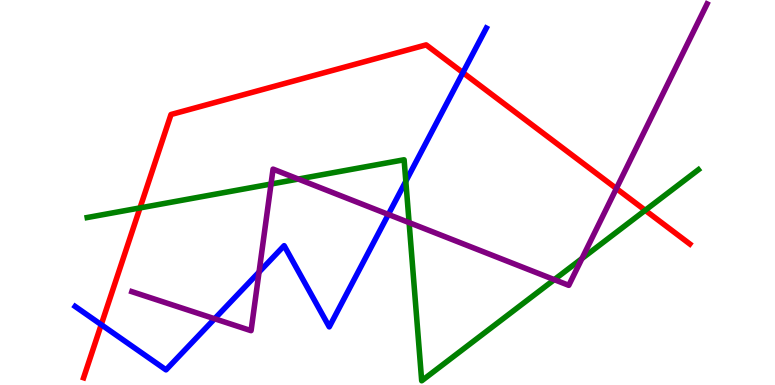[{'lines': ['blue', 'red'], 'intersections': [{'x': 1.31, 'y': 1.57}, {'x': 5.97, 'y': 8.11}]}, {'lines': ['green', 'red'], 'intersections': [{'x': 1.81, 'y': 4.6}, {'x': 8.33, 'y': 4.54}]}, {'lines': ['purple', 'red'], 'intersections': [{'x': 7.95, 'y': 5.1}]}, {'lines': ['blue', 'green'], 'intersections': [{'x': 5.24, 'y': 5.29}]}, {'lines': ['blue', 'purple'], 'intersections': [{'x': 2.77, 'y': 1.72}, {'x': 3.34, 'y': 2.93}, {'x': 5.01, 'y': 4.43}]}, {'lines': ['green', 'purple'], 'intersections': [{'x': 3.5, 'y': 5.22}, {'x': 3.85, 'y': 5.35}, {'x': 5.28, 'y': 4.22}, {'x': 7.15, 'y': 2.74}, {'x': 7.51, 'y': 3.28}]}]